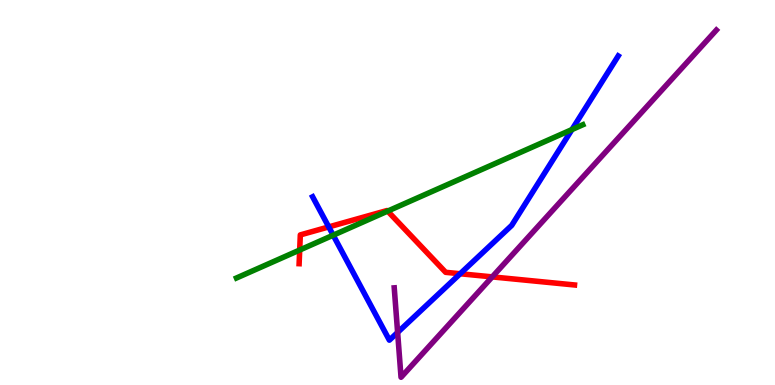[{'lines': ['blue', 'red'], 'intersections': [{'x': 4.24, 'y': 4.11}, {'x': 5.94, 'y': 2.89}]}, {'lines': ['green', 'red'], 'intersections': [{'x': 3.87, 'y': 3.51}, {'x': 5.0, 'y': 4.52}]}, {'lines': ['purple', 'red'], 'intersections': [{'x': 6.35, 'y': 2.81}]}, {'lines': ['blue', 'green'], 'intersections': [{'x': 4.3, 'y': 3.89}, {'x': 7.38, 'y': 6.63}]}, {'lines': ['blue', 'purple'], 'intersections': [{'x': 5.13, 'y': 1.37}]}, {'lines': ['green', 'purple'], 'intersections': []}]